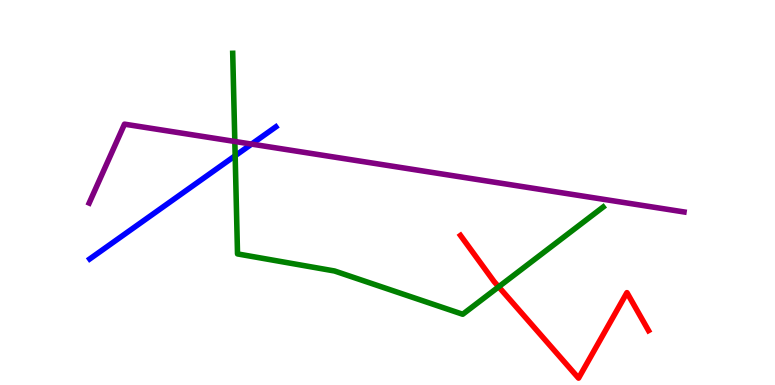[{'lines': ['blue', 'red'], 'intersections': []}, {'lines': ['green', 'red'], 'intersections': [{'x': 6.43, 'y': 2.55}]}, {'lines': ['purple', 'red'], 'intersections': []}, {'lines': ['blue', 'green'], 'intersections': [{'x': 3.03, 'y': 5.95}]}, {'lines': ['blue', 'purple'], 'intersections': [{'x': 3.25, 'y': 6.26}]}, {'lines': ['green', 'purple'], 'intersections': [{'x': 3.03, 'y': 6.33}]}]